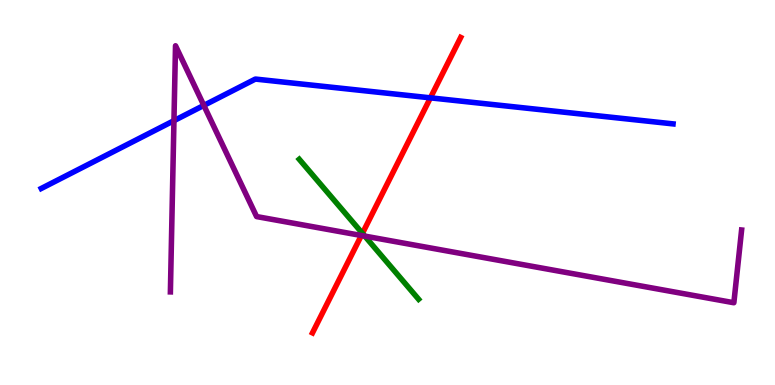[{'lines': ['blue', 'red'], 'intersections': [{'x': 5.55, 'y': 7.46}]}, {'lines': ['green', 'red'], 'intersections': [{'x': 4.68, 'y': 3.94}]}, {'lines': ['purple', 'red'], 'intersections': [{'x': 4.66, 'y': 3.88}]}, {'lines': ['blue', 'green'], 'intersections': []}, {'lines': ['blue', 'purple'], 'intersections': [{'x': 2.24, 'y': 6.87}, {'x': 2.63, 'y': 7.26}]}, {'lines': ['green', 'purple'], 'intersections': [{'x': 4.71, 'y': 3.87}]}]